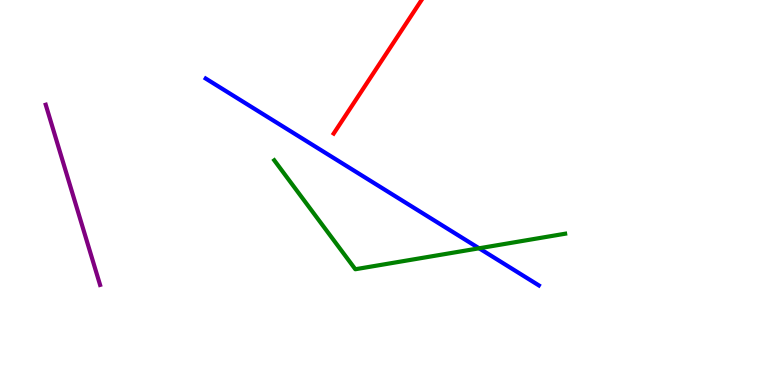[{'lines': ['blue', 'red'], 'intersections': []}, {'lines': ['green', 'red'], 'intersections': []}, {'lines': ['purple', 'red'], 'intersections': []}, {'lines': ['blue', 'green'], 'intersections': [{'x': 6.18, 'y': 3.55}]}, {'lines': ['blue', 'purple'], 'intersections': []}, {'lines': ['green', 'purple'], 'intersections': []}]